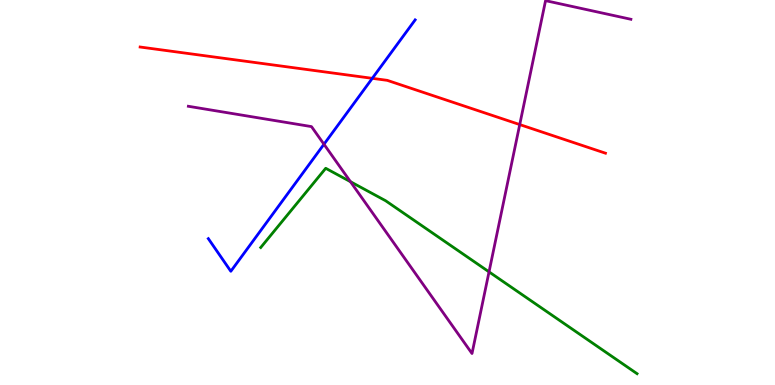[{'lines': ['blue', 'red'], 'intersections': [{'x': 4.8, 'y': 7.97}]}, {'lines': ['green', 'red'], 'intersections': []}, {'lines': ['purple', 'red'], 'intersections': [{'x': 6.71, 'y': 6.76}]}, {'lines': ['blue', 'green'], 'intersections': []}, {'lines': ['blue', 'purple'], 'intersections': [{'x': 4.18, 'y': 6.25}]}, {'lines': ['green', 'purple'], 'intersections': [{'x': 4.52, 'y': 5.28}, {'x': 6.31, 'y': 2.94}]}]